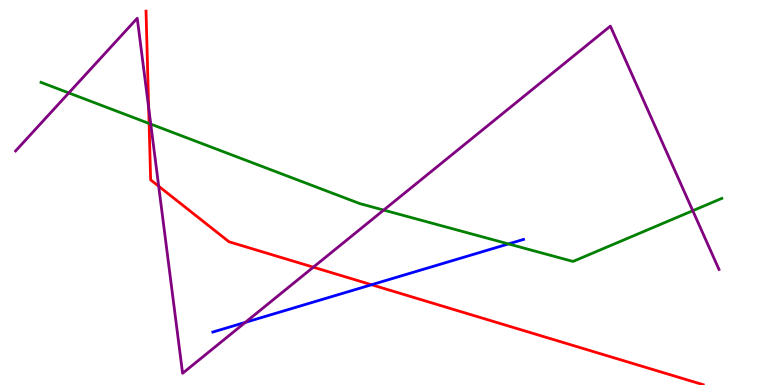[{'lines': ['blue', 'red'], 'intersections': [{'x': 4.79, 'y': 2.6}]}, {'lines': ['green', 'red'], 'intersections': [{'x': 1.92, 'y': 6.79}]}, {'lines': ['purple', 'red'], 'intersections': [{'x': 1.92, 'y': 7.2}, {'x': 2.05, 'y': 5.16}, {'x': 4.04, 'y': 3.06}]}, {'lines': ['blue', 'green'], 'intersections': [{'x': 6.56, 'y': 3.66}]}, {'lines': ['blue', 'purple'], 'intersections': [{'x': 3.17, 'y': 1.63}]}, {'lines': ['green', 'purple'], 'intersections': [{'x': 0.888, 'y': 7.59}, {'x': 1.95, 'y': 6.78}, {'x': 4.95, 'y': 4.54}, {'x': 8.94, 'y': 4.53}]}]